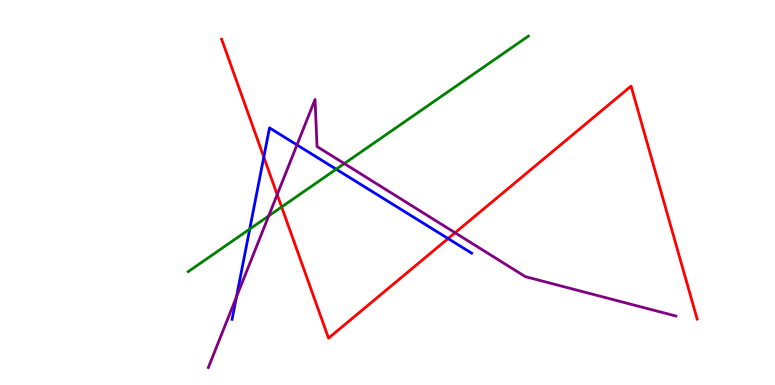[{'lines': ['blue', 'red'], 'intersections': [{'x': 3.4, 'y': 5.92}, {'x': 5.78, 'y': 3.8}]}, {'lines': ['green', 'red'], 'intersections': [{'x': 3.63, 'y': 4.62}]}, {'lines': ['purple', 'red'], 'intersections': [{'x': 3.58, 'y': 4.95}, {'x': 5.87, 'y': 3.95}]}, {'lines': ['blue', 'green'], 'intersections': [{'x': 3.22, 'y': 4.05}, {'x': 4.34, 'y': 5.61}]}, {'lines': ['blue', 'purple'], 'intersections': [{'x': 3.05, 'y': 2.29}, {'x': 3.83, 'y': 6.24}]}, {'lines': ['green', 'purple'], 'intersections': [{'x': 3.47, 'y': 4.39}, {'x': 4.44, 'y': 5.75}]}]